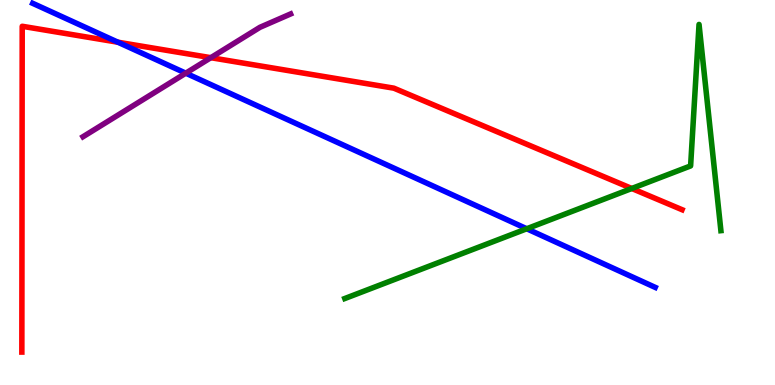[{'lines': ['blue', 'red'], 'intersections': [{'x': 1.52, 'y': 8.9}]}, {'lines': ['green', 'red'], 'intersections': [{'x': 8.15, 'y': 5.1}]}, {'lines': ['purple', 'red'], 'intersections': [{'x': 2.72, 'y': 8.5}]}, {'lines': ['blue', 'green'], 'intersections': [{'x': 6.8, 'y': 4.06}]}, {'lines': ['blue', 'purple'], 'intersections': [{'x': 2.4, 'y': 8.1}]}, {'lines': ['green', 'purple'], 'intersections': []}]